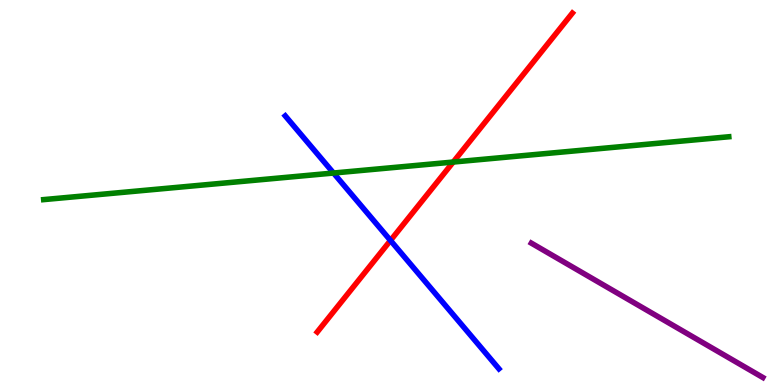[{'lines': ['blue', 'red'], 'intersections': [{'x': 5.04, 'y': 3.75}]}, {'lines': ['green', 'red'], 'intersections': [{'x': 5.85, 'y': 5.79}]}, {'lines': ['purple', 'red'], 'intersections': []}, {'lines': ['blue', 'green'], 'intersections': [{'x': 4.3, 'y': 5.51}]}, {'lines': ['blue', 'purple'], 'intersections': []}, {'lines': ['green', 'purple'], 'intersections': []}]